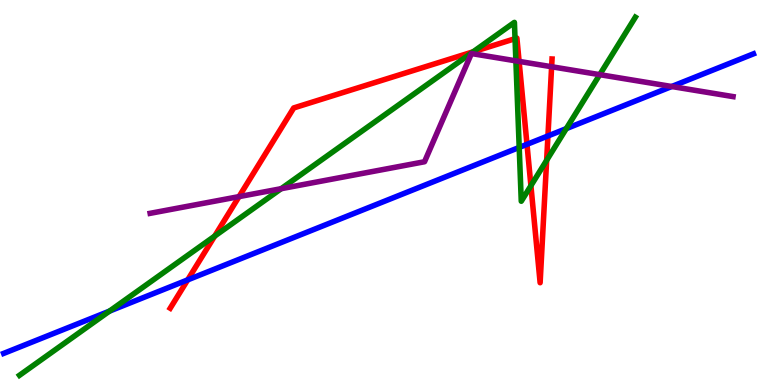[{'lines': ['blue', 'red'], 'intersections': [{'x': 2.42, 'y': 2.73}, {'x': 6.8, 'y': 6.25}, {'x': 7.07, 'y': 6.47}]}, {'lines': ['green', 'red'], 'intersections': [{'x': 2.77, 'y': 3.87}, {'x': 6.11, 'y': 8.65}, {'x': 6.65, 'y': 9.0}, {'x': 6.85, 'y': 5.18}, {'x': 7.05, 'y': 5.84}]}, {'lines': ['purple', 'red'], 'intersections': [{'x': 3.08, 'y': 4.89}, {'x': 6.7, 'y': 8.41}, {'x': 7.12, 'y': 8.27}]}, {'lines': ['blue', 'green'], 'intersections': [{'x': 1.41, 'y': 1.92}, {'x': 6.7, 'y': 6.17}, {'x': 7.31, 'y': 6.66}]}, {'lines': ['blue', 'purple'], 'intersections': [{'x': 8.67, 'y': 7.75}]}, {'lines': ['green', 'purple'], 'intersections': [{'x': 3.63, 'y': 5.1}, {'x': 6.66, 'y': 8.42}, {'x': 7.74, 'y': 8.06}]}]